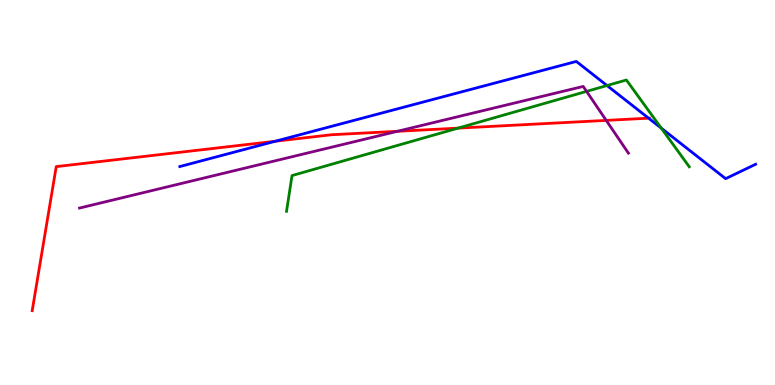[{'lines': ['blue', 'red'], 'intersections': [{'x': 3.55, 'y': 6.33}, {'x': 8.37, 'y': 6.93}]}, {'lines': ['green', 'red'], 'intersections': [{'x': 5.91, 'y': 6.67}]}, {'lines': ['purple', 'red'], 'intersections': [{'x': 5.13, 'y': 6.59}, {'x': 7.82, 'y': 6.87}]}, {'lines': ['blue', 'green'], 'intersections': [{'x': 7.83, 'y': 7.78}, {'x': 8.53, 'y': 6.67}]}, {'lines': ['blue', 'purple'], 'intersections': []}, {'lines': ['green', 'purple'], 'intersections': [{'x': 7.57, 'y': 7.63}]}]